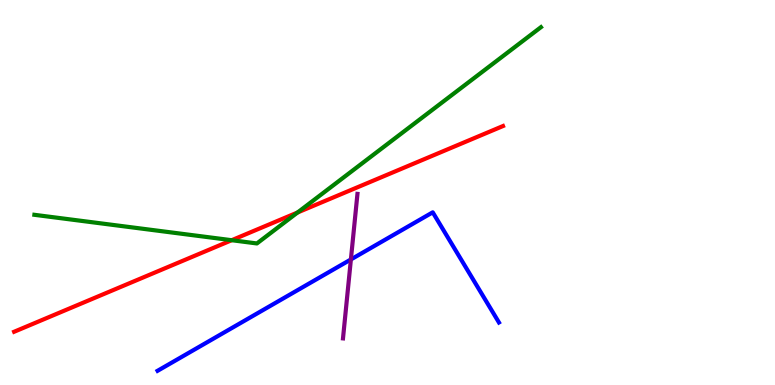[{'lines': ['blue', 'red'], 'intersections': []}, {'lines': ['green', 'red'], 'intersections': [{'x': 2.99, 'y': 3.76}, {'x': 3.84, 'y': 4.48}]}, {'lines': ['purple', 'red'], 'intersections': []}, {'lines': ['blue', 'green'], 'intersections': []}, {'lines': ['blue', 'purple'], 'intersections': [{'x': 4.53, 'y': 3.26}]}, {'lines': ['green', 'purple'], 'intersections': []}]